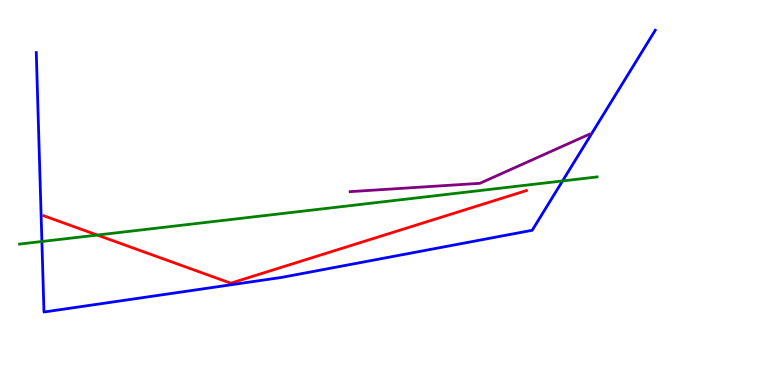[{'lines': ['blue', 'red'], 'intersections': []}, {'lines': ['green', 'red'], 'intersections': [{'x': 1.26, 'y': 3.89}]}, {'lines': ['purple', 'red'], 'intersections': []}, {'lines': ['blue', 'green'], 'intersections': [{'x': 0.541, 'y': 3.73}, {'x': 7.26, 'y': 5.3}]}, {'lines': ['blue', 'purple'], 'intersections': []}, {'lines': ['green', 'purple'], 'intersections': []}]